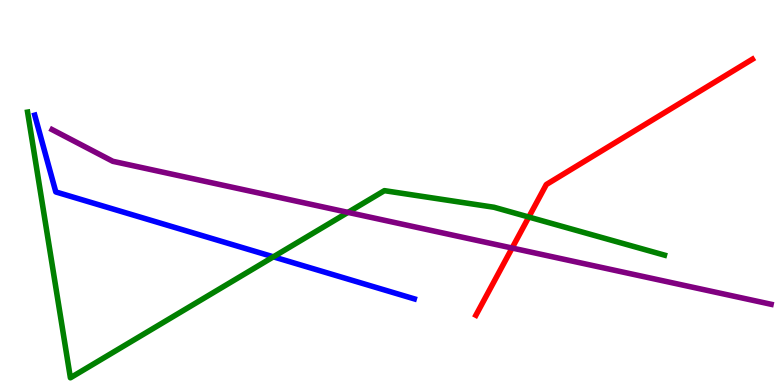[{'lines': ['blue', 'red'], 'intersections': []}, {'lines': ['green', 'red'], 'intersections': [{'x': 6.82, 'y': 4.36}]}, {'lines': ['purple', 'red'], 'intersections': [{'x': 6.61, 'y': 3.56}]}, {'lines': ['blue', 'green'], 'intersections': [{'x': 3.53, 'y': 3.33}]}, {'lines': ['blue', 'purple'], 'intersections': []}, {'lines': ['green', 'purple'], 'intersections': [{'x': 4.49, 'y': 4.48}]}]